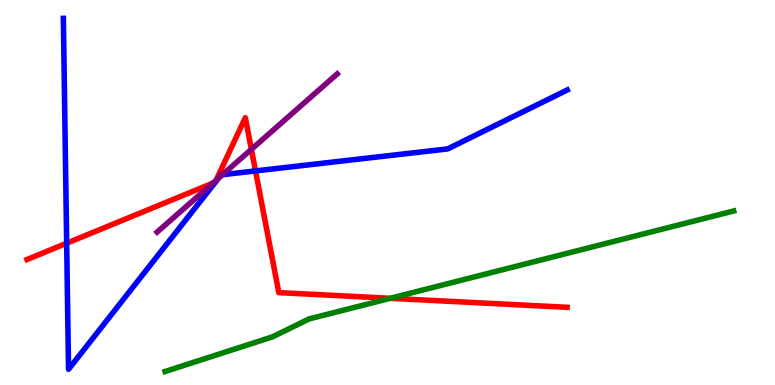[{'lines': ['blue', 'red'], 'intersections': [{'x': 0.86, 'y': 3.68}, {'x': 3.3, 'y': 5.56}]}, {'lines': ['green', 'red'], 'intersections': [{'x': 5.04, 'y': 2.25}]}, {'lines': ['purple', 'red'], 'intersections': [{'x': 2.75, 'y': 5.24}, {'x': 2.79, 'y': 5.32}, {'x': 3.24, 'y': 6.12}]}, {'lines': ['blue', 'green'], 'intersections': []}, {'lines': ['blue', 'purple'], 'intersections': [{'x': 2.82, 'y': 5.37}, {'x': 2.87, 'y': 5.46}]}, {'lines': ['green', 'purple'], 'intersections': []}]